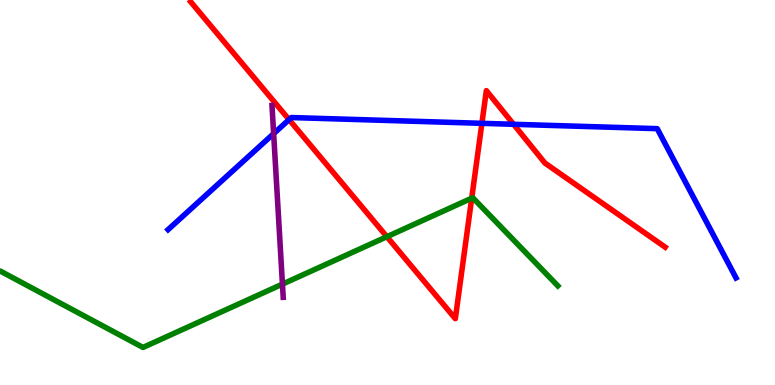[{'lines': ['blue', 'red'], 'intersections': [{'x': 3.73, 'y': 6.89}, {'x': 6.22, 'y': 6.8}, {'x': 6.63, 'y': 6.77}]}, {'lines': ['green', 'red'], 'intersections': [{'x': 4.99, 'y': 3.85}, {'x': 6.09, 'y': 4.85}]}, {'lines': ['purple', 'red'], 'intersections': []}, {'lines': ['blue', 'green'], 'intersections': []}, {'lines': ['blue', 'purple'], 'intersections': [{'x': 3.53, 'y': 6.53}]}, {'lines': ['green', 'purple'], 'intersections': [{'x': 3.64, 'y': 2.62}]}]